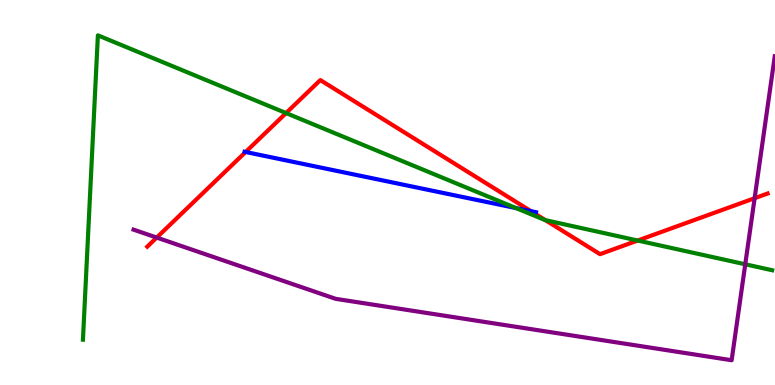[{'lines': ['blue', 'red'], 'intersections': [{'x': 3.17, 'y': 6.05}, {'x': 6.85, 'y': 4.52}]}, {'lines': ['green', 'red'], 'intersections': [{'x': 3.69, 'y': 7.06}, {'x': 7.04, 'y': 4.28}, {'x': 8.23, 'y': 3.75}]}, {'lines': ['purple', 'red'], 'intersections': [{'x': 2.02, 'y': 3.83}, {'x': 9.74, 'y': 4.85}]}, {'lines': ['blue', 'green'], 'intersections': [{'x': 6.66, 'y': 4.6}]}, {'lines': ['blue', 'purple'], 'intersections': []}, {'lines': ['green', 'purple'], 'intersections': [{'x': 9.62, 'y': 3.14}]}]